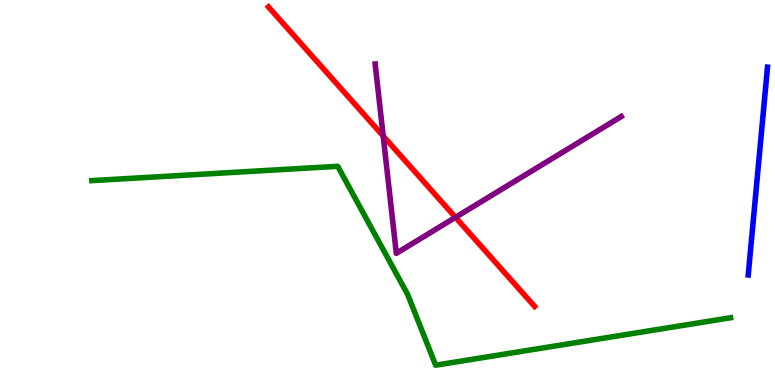[{'lines': ['blue', 'red'], 'intersections': []}, {'lines': ['green', 'red'], 'intersections': []}, {'lines': ['purple', 'red'], 'intersections': [{'x': 4.94, 'y': 6.47}, {'x': 5.88, 'y': 4.35}]}, {'lines': ['blue', 'green'], 'intersections': []}, {'lines': ['blue', 'purple'], 'intersections': []}, {'lines': ['green', 'purple'], 'intersections': []}]